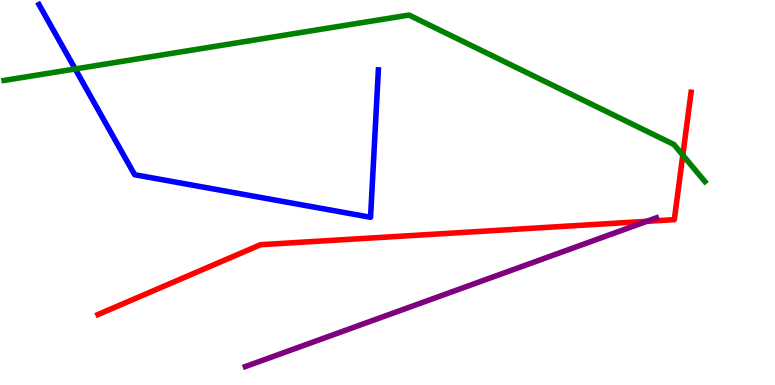[{'lines': ['blue', 'red'], 'intersections': []}, {'lines': ['green', 'red'], 'intersections': [{'x': 8.81, 'y': 5.97}]}, {'lines': ['purple', 'red'], 'intersections': [{'x': 8.35, 'y': 4.25}]}, {'lines': ['blue', 'green'], 'intersections': [{'x': 0.97, 'y': 8.21}]}, {'lines': ['blue', 'purple'], 'intersections': []}, {'lines': ['green', 'purple'], 'intersections': []}]